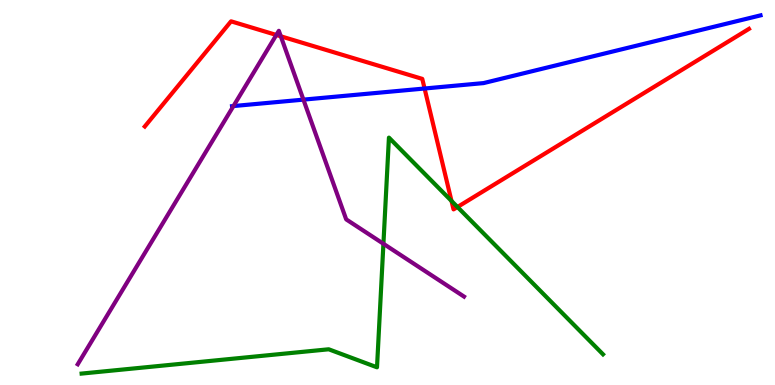[{'lines': ['blue', 'red'], 'intersections': [{'x': 5.48, 'y': 7.7}]}, {'lines': ['green', 'red'], 'intersections': [{'x': 5.83, 'y': 4.78}, {'x': 5.9, 'y': 4.62}]}, {'lines': ['purple', 'red'], 'intersections': [{'x': 3.57, 'y': 9.09}, {'x': 3.62, 'y': 9.06}]}, {'lines': ['blue', 'green'], 'intersections': []}, {'lines': ['blue', 'purple'], 'intersections': [{'x': 3.01, 'y': 7.25}, {'x': 3.92, 'y': 7.41}]}, {'lines': ['green', 'purple'], 'intersections': [{'x': 4.95, 'y': 3.67}]}]